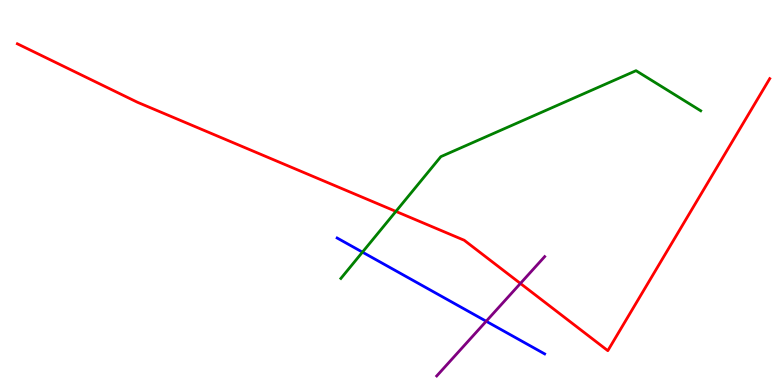[{'lines': ['blue', 'red'], 'intersections': []}, {'lines': ['green', 'red'], 'intersections': [{'x': 5.11, 'y': 4.51}]}, {'lines': ['purple', 'red'], 'intersections': [{'x': 6.71, 'y': 2.64}]}, {'lines': ['blue', 'green'], 'intersections': [{'x': 4.68, 'y': 3.45}]}, {'lines': ['blue', 'purple'], 'intersections': [{'x': 6.27, 'y': 1.66}]}, {'lines': ['green', 'purple'], 'intersections': []}]